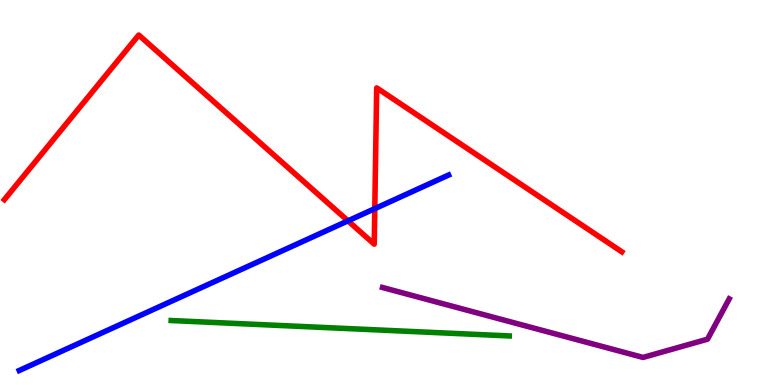[{'lines': ['blue', 'red'], 'intersections': [{'x': 4.49, 'y': 4.26}, {'x': 4.84, 'y': 4.58}]}, {'lines': ['green', 'red'], 'intersections': []}, {'lines': ['purple', 'red'], 'intersections': []}, {'lines': ['blue', 'green'], 'intersections': []}, {'lines': ['blue', 'purple'], 'intersections': []}, {'lines': ['green', 'purple'], 'intersections': []}]